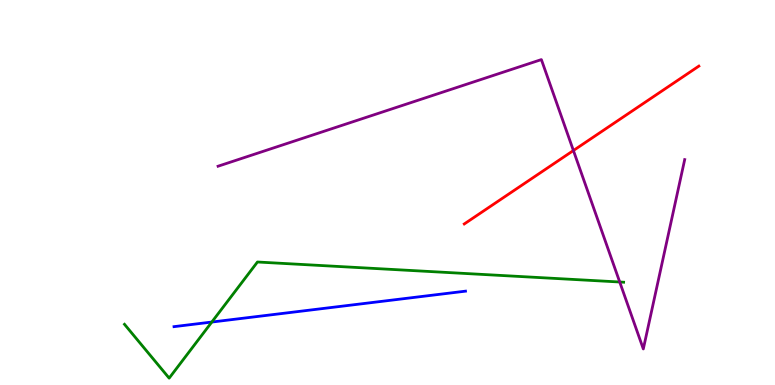[{'lines': ['blue', 'red'], 'intersections': []}, {'lines': ['green', 'red'], 'intersections': []}, {'lines': ['purple', 'red'], 'intersections': [{'x': 7.4, 'y': 6.09}]}, {'lines': ['blue', 'green'], 'intersections': [{'x': 2.73, 'y': 1.64}]}, {'lines': ['blue', 'purple'], 'intersections': []}, {'lines': ['green', 'purple'], 'intersections': [{'x': 8.0, 'y': 2.68}]}]